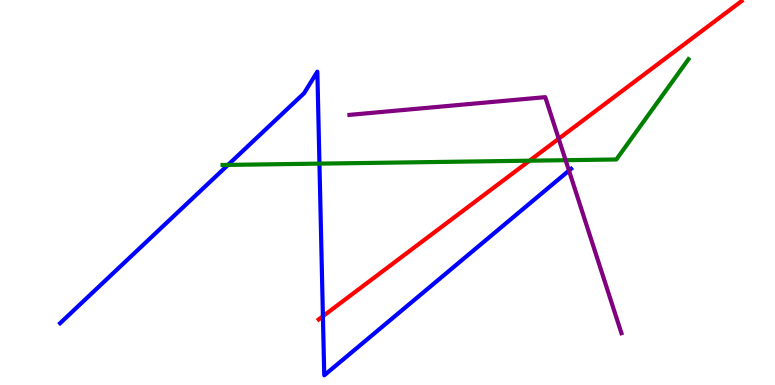[{'lines': ['blue', 'red'], 'intersections': [{'x': 4.17, 'y': 1.79}]}, {'lines': ['green', 'red'], 'intersections': [{'x': 6.83, 'y': 5.83}]}, {'lines': ['purple', 'red'], 'intersections': [{'x': 7.21, 'y': 6.4}]}, {'lines': ['blue', 'green'], 'intersections': [{'x': 2.94, 'y': 5.72}, {'x': 4.12, 'y': 5.75}]}, {'lines': ['blue', 'purple'], 'intersections': [{'x': 7.34, 'y': 5.57}]}, {'lines': ['green', 'purple'], 'intersections': [{'x': 7.3, 'y': 5.84}]}]